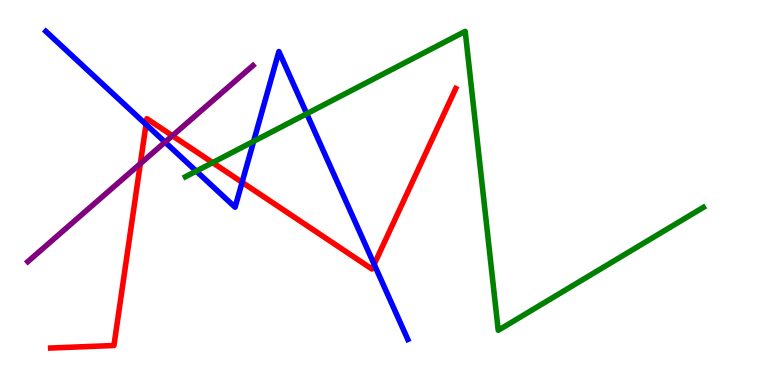[{'lines': ['blue', 'red'], 'intersections': [{'x': 1.88, 'y': 6.77}, {'x': 3.12, 'y': 5.26}, {'x': 4.83, 'y': 3.13}]}, {'lines': ['green', 'red'], 'intersections': [{'x': 2.74, 'y': 5.78}]}, {'lines': ['purple', 'red'], 'intersections': [{'x': 1.81, 'y': 5.75}, {'x': 2.22, 'y': 6.47}]}, {'lines': ['blue', 'green'], 'intersections': [{'x': 2.53, 'y': 5.56}, {'x': 3.27, 'y': 6.33}, {'x': 3.96, 'y': 7.05}]}, {'lines': ['blue', 'purple'], 'intersections': [{'x': 2.13, 'y': 6.31}]}, {'lines': ['green', 'purple'], 'intersections': []}]